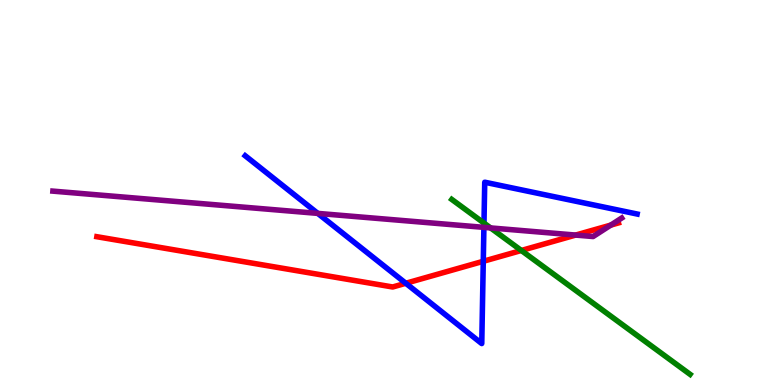[{'lines': ['blue', 'red'], 'intersections': [{'x': 5.24, 'y': 2.64}, {'x': 6.24, 'y': 3.21}]}, {'lines': ['green', 'red'], 'intersections': [{'x': 6.73, 'y': 3.49}]}, {'lines': ['purple', 'red'], 'intersections': [{'x': 7.43, 'y': 3.89}, {'x': 7.88, 'y': 4.15}]}, {'lines': ['blue', 'green'], 'intersections': [{'x': 6.24, 'y': 4.21}]}, {'lines': ['blue', 'purple'], 'intersections': [{'x': 4.1, 'y': 4.46}, {'x': 6.24, 'y': 4.09}]}, {'lines': ['green', 'purple'], 'intersections': [{'x': 6.33, 'y': 4.08}]}]